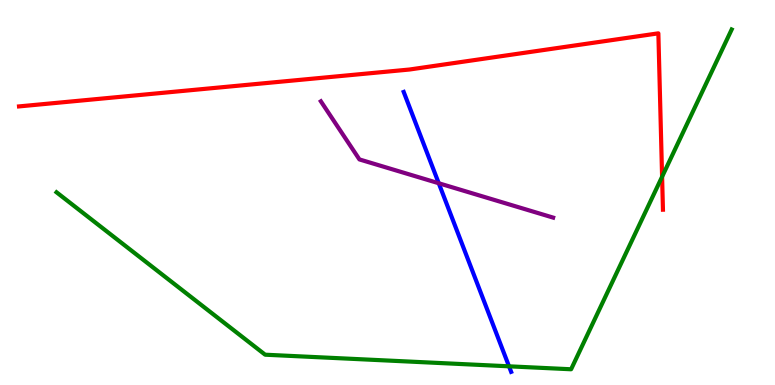[{'lines': ['blue', 'red'], 'intersections': []}, {'lines': ['green', 'red'], 'intersections': [{'x': 8.54, 'y': 5.41}]}, {'lines': ['purple', 'red'], 'intersections': []}, {'lines': ['blue', 'green'], 'intersections': [{'x': 6.57, 'y': 0.485}]}, {'lines': ['blue', 'purple'], 'intersections': [{'x': 5.66, 'y': 5.24}]}, {'lines': ['green', 'purple'], 'intersections': []}]